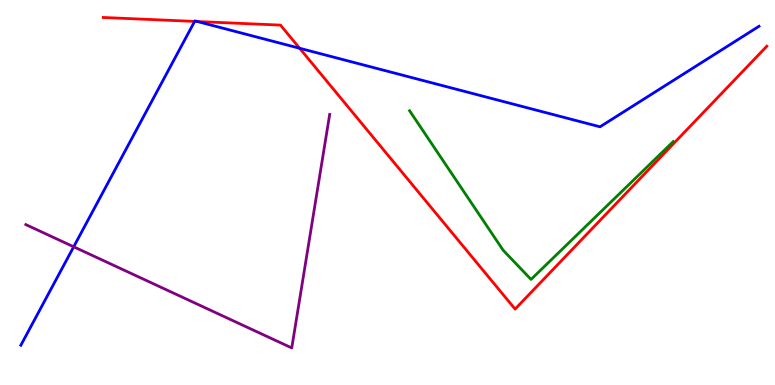[{'lines': ['blue', 'red'], 'intersections': [{'x': 2.51, 'y': 9.44}, {'x': 2.55, 'y': 9.44}, {'x': 3.87, 'y': 8.75}]}, {'lines': ['green', 'red'], 'intersections': []}, {'lines': ['purple', 'red'], 'intersections': []}, {'lines': ['blue', 'green'], 'intersections': []}, {'lines': ['blue', 'purple'], 'intersections': [{'x': 0.951, 'y': 3.59}]}, {'lines': ['green', 'purple'], 'intersections': []}]